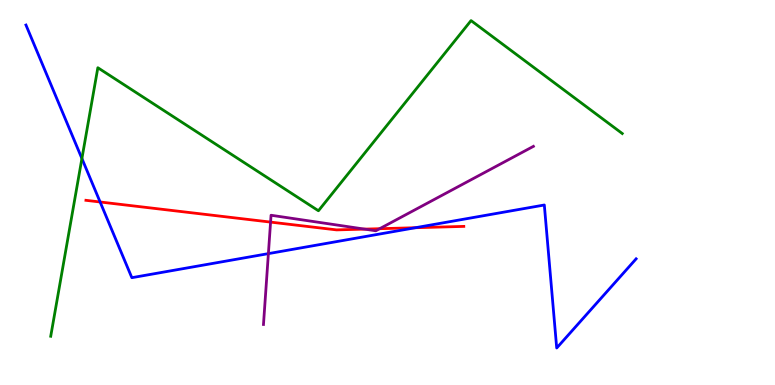[{'lines': ['blue', 'red'], 'intersections': [{'x': 1.29, 'y': 4.75}, {'x': 5.36, 'y': 4.09}]}, {'lines': ['green', 'red'], 'intersections': []}, {'lines': ['purple', 'red'], 'intersections': [{'x': 3.49, 'y': 4.23}, {'x': 4.7, 'y': 4.05}, {'x': 4.9, 'y': 4.06}]}, {'lines': ['blue', 'green'], 'intersections': [{'x': 1.06, 'y': 5.88}]}, {'lines': ['blue', 'purple'], 'intersections': [{'x': 3.46, 'y': 3.41}]}, {'lines': ['green', 'purple'], 'intersections': []}]